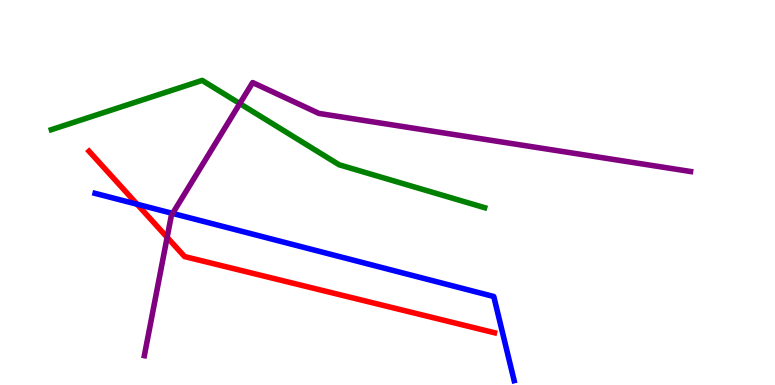[{'lines': ['blue', 'red'], 'intersections': [{'x': 1.77, 'y': 4.7}]}, {'lines': ['green', 'red'], 'intersections': []}, {'lines': ['purple', 'red'], 'intersections': [{'x': 2.16, 'y': 3.84}]}, {'lines': ['blue', 'green'], 'intersections': []}, {'lines': ['blue', 'purple'], 'intersections': [{'x': 2.23, 'y': 4.46}]}, {'lines': ['green', 'purple'], 'intersections': [{'x': 3.09, 'y': 7.31}]}]